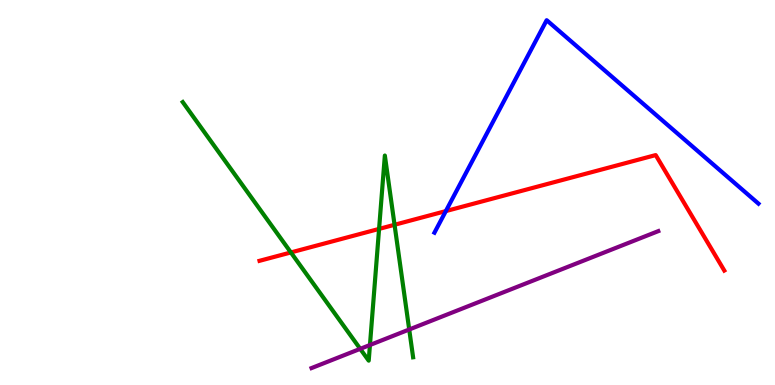[{'lines': ['blue', 'red'], 'intersections': [{'x': 5.75, 'y': 4.52}]}, {'lines': ['green', 'red'], 'intersections': [{'x': 3.75, 'y': 3.44}, {'x': 4.89, 'y': 4.05}, {'x': 5.09, 'y': 4.16}]}, {'lines': ['purple', 'red'], 'intersections': []}, {'lines': ['blue', 'green'], 'intersections': []}, {'lines': ['blue', 'purple'], 'intersections': []}, {'lines': ['green', 'purple'], 'intersections': [{'x': 4.65, 'y': 0.939}, {'x': 4.77, 'y': 1.04}, {'x': 5.28, 'y': 1.44}]}]